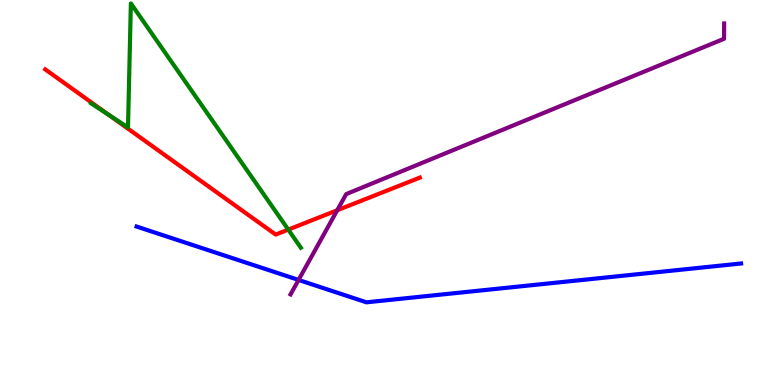[{'lines': ['blue', 'red'], 'intersections': []}, {'lines': ['green', 'red'], 'intersections': [{'x': 1.4, 'y': 7.02}, {'x': 3.72, 'y': 4.04}]}, {'lines': ['purple', 'red'], 'intersections': [{'x': 4.35, 'y': 4.54}]}, {'lines': ['blue', 'green'], 'intersections': []}, {'lines': ['blue', 'purple'], 'intersections': [{'x': 3.85, 'y': 2.73}]}, {'lines': ['green', 'purple'], 'intersections': []}]